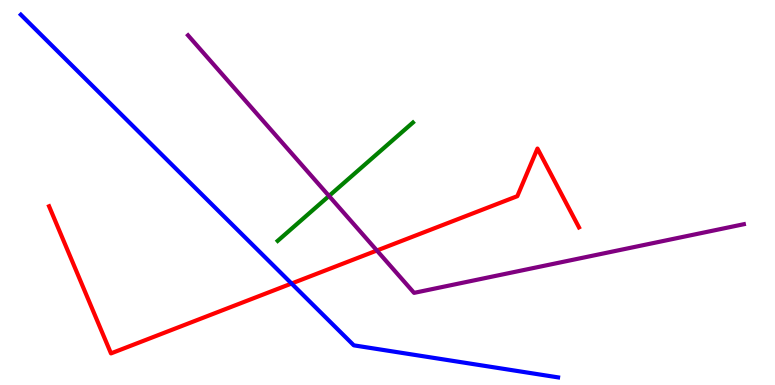[{'lines': ['blue', 'red'], 'intersections': [{'x': 3.76, 'y': 2.64}]}, {'lines': ['green', 'red'], 'intersections': []}, {'lines': ['purple', 'red'], 'intersections': [{'x': 4.86, 'y': 3.49}]}, {'lines': ['blue', 'green'], 'intersections': []}, {'lines': ['blue', 'purple'], 'intersections': []}, {'lines': ['green', 'purple'], 'intersections': [{'x': 4.25, 'y': 4.91}]}]